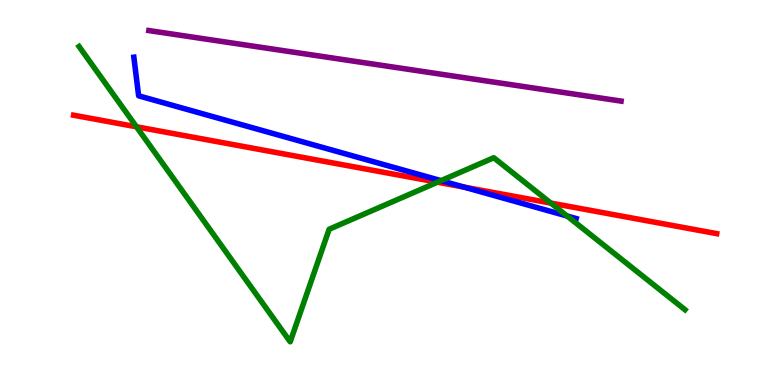[{'lines': ['blue', 'red'], 'intersections': [{'x': 5.99, 'y': 5.14}]}, {'lines': ['green', 'red'], 'intersections': [{'x': 1.76, 'y': 6.71}, {'x': 5.64, 'y': 5.27}, {'x': 7.11, 'y': 4.73}]}, {'lines': ['purple', 'red'], 'intersections': []}, {'lines': ['blue', 'green'], 'intersections': [{'x': 5.69, 'y': 5.31}, {'x': 7.32, 'y': 4.39}]}, {'lines': ['blue', 'purple'], 'intersections': []}, {'lines': ['green', 'purple'], 'intersections': []}]